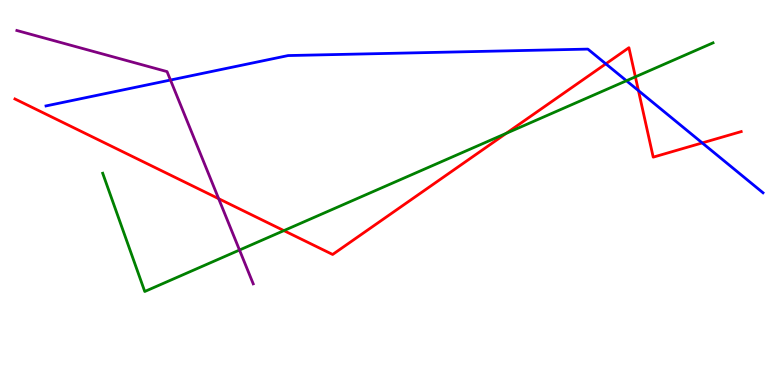[{'lines': ['blue', 'red'], 'intersections': [{'x': 7.82, 'y': 8.34}, {'x': 8.24, 'y': 7.65}, {'x': 9.06, 'y': 6.29}]}, {'lines': ['green', 'red'], 'intersections': [{'x': 3.66, 'y': 4.01}, {'x': 6.53, 'y': 6.54}, {'x': 8.2, 'y': 8.0}]}, {'lines': ['purple', 'red'], 'intersections': [{'x': 2.82, 'y': 4.84}]}, {'lines': ['blue', 'green'], 'intersections': [{'x': 8.08, 'y': 7.9}]}, {'lines': ['blue', 'purple'], 'intersections': [{'x': 2.2, 'y': 7.92}]}, {'lines': ['green', 'purple'], 'intersections': [{'x': 3.09, 'y': 3.51}]}]